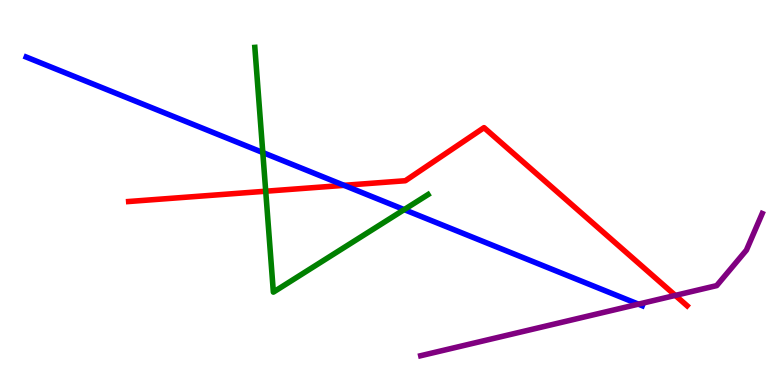[{'lines': ['blue', 'red'], 'intersections': [{'x': 4.44, 'y': 5.19}]}, {'lines': ['green', 'red'], 'intersections': [{'x': 3.43, 'y': 5.03}]}, {'lines': ['purple', 'red'], 'intersections': [{'x': 8.71, 'y': 2.33}]}, {'lines': ['blue', 'green'], 'intersections': [{'x': 3.39, 'y': 6.04}, {'x': 5.22, 'y': 4.56}]}, {'lines': ['blue', 'purple'], 'intersections': [{'x': 8.24, 'y': 2.1}]}, {'lines': ['green', 'purple'], 'intersections': []}]